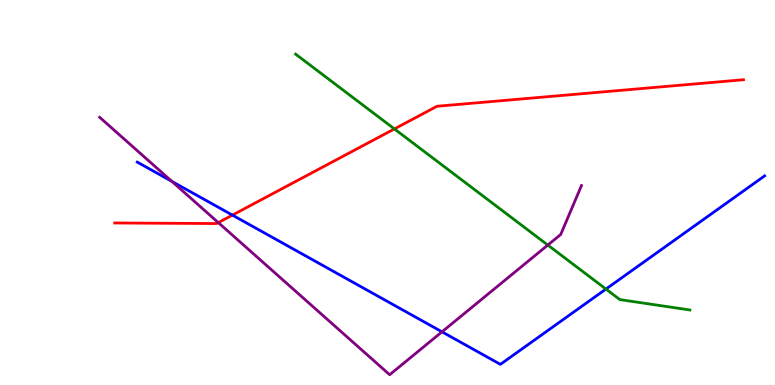[{'lines': ['blue', 'red'], 'intersections': [{'x': 3.0, 'y': 4.41}]}, {'lines': ['green', 'red'], 'intersections': [{'x': 5.09, 'y': 6.65}]}, {'lines': ['purple', 'red'], 'intersections': [{'x': 2.82, 'y': 4.22}]}, {'lines': ['blue', 'green'], 'intersections': [{'x': 7.82, 'y': 2.49}]}, {'lines': ['blue', 'purple'], 'intersections': [{'x': 2.22, 'y': 5.29}, {'x': 5.7, 'y': 1.38}]}, {'lines': ['green', 'purple'], 'intersections': [{'x': 7.07, 'y': 3.63}]}]